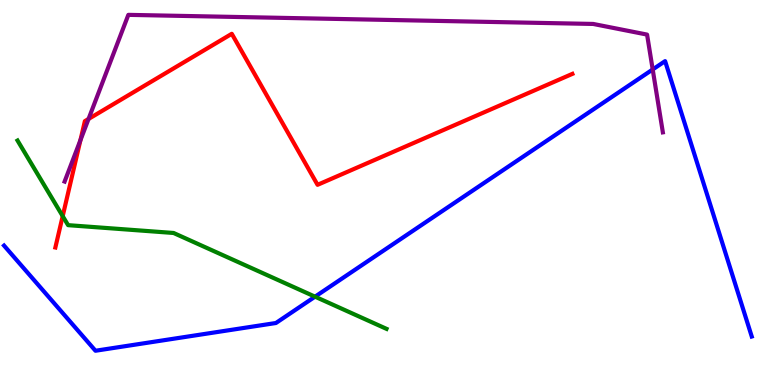[{'lines': ['blue', 'red'], 'intersections': []}, {'lines': ['green', 'red'], 'intersections': [{'x': 0.809, 'y': 4.39}]}, {'lines': ['purple', 'red'], 'intersections': [{'x': 1.04, 'y': 6.36}, {'x': 1.14, 'y': 6.91}]}, {'lines': ['blue', 'green'], 'intersections': [{'x': 4.07, 'y': 2.29}]}, {'lines': ['blue', 'purple'], 'intersections': [{'x': 8.42, 'y': 8.2}]}, {'lines': ['green', 'purple'], 'intersections': []}]